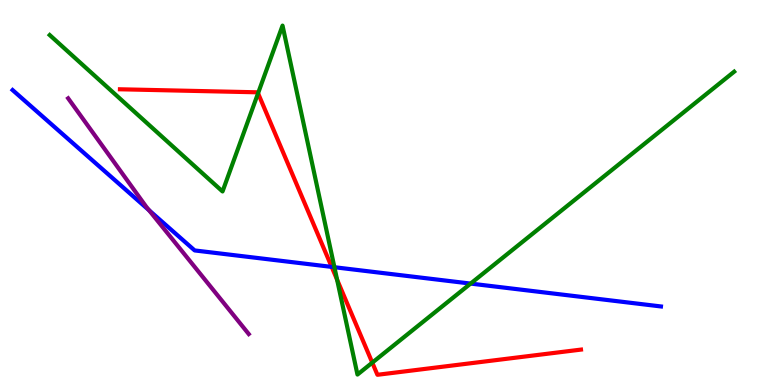[{'lines': ['blue', 'red'], 'intersections': [{'x': 4.28, 'y': 3.07}]}, {'lines': ['green', 'red'], 'intersections': [{'x': 3.33, 'y': 7.58}, {'x': 4.35, 'y': 2.74}, {'x': 4.8, 'y': 0.581}]}, {'lines': ['purple', 'red'], 'intersections': []}, {'lines': ['blue', 'green'], 'intersections': [{'x': 4.32, 'y': 3.06}, {'x': 6.07, 'y': 2.63}]}, {'lines': ['blue', 'purple'], 'intersections': [{'x': 1.92, 'y': 4.54}]}, {'lines': ['green', 'purple'], 'intersections': []}]